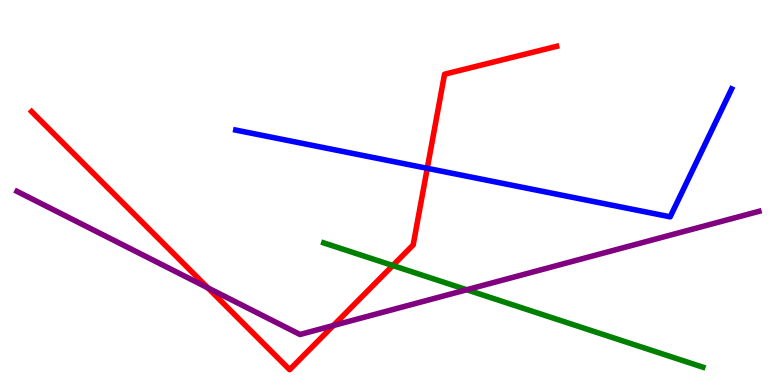[{'lines': ['blue', 'red'], 'intersections': [{'x': 5.51, 'y': 5.63}]}, {'lines': ['green', 'red'], 'intersections': [{'x': 5.07, 'y': 3.1}]}, {'lines': ['purple', 'red'], 'intersections': [{'x': 2.68, 'y': 2.52}, {'x': 4.3, 'y': 1.54}]}, {'lines': ['blue', 'green'], 'intersections': []}, {'lines': ['blue', 'purple'], 'intersections': []}, {'lines': ['green', 'purple'], 'intersections': [{'x': 6.02, 'y': 2.47}]}]